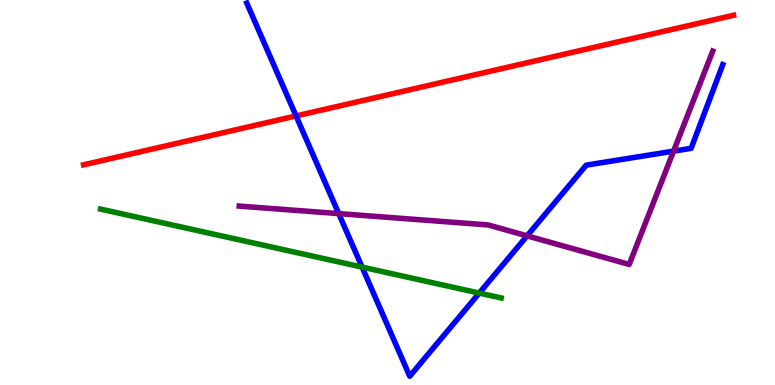[{'lines': ['blue', 'red'], 'intersections': [{'x': 3.82, 'y': 6.99}]}, {'lines': ['green', 'red'], 'intersections': []}, {'lines': ['purple', 'red'], 'intersections': []}, {'lines': ['blue', 'green'], 'intersections': [{'x': 4.67, 'y': 3.06}, {'x': 6.18, 'y': 2.39}]}, {'lines': ['blue', 'purple'], 'intersections': [{'x': 4.37, 'y': 4.45}, {'x': 6.8, 'y': 3.87}, {'x': 8.69, 'y': 6.07}]}, {'lines': ['green', 'purple'], 'intersections': []}]